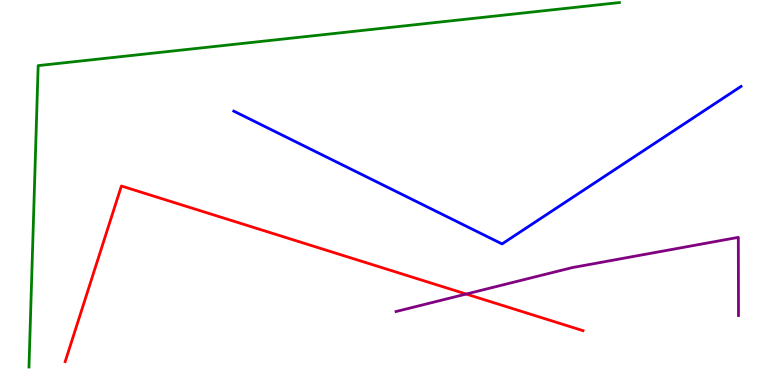[{'lines': ['blue', 'red'], 'intersections': []}, {'lines': ['green', 'red'], 'intersections': []}, {'lines': ['purple', 'red'], 'intersections': [{'x': 6.02, 'y': 2.36}]}, {'lines': ['blue', 'green'], 'intersections': []}, {'lines': ['blue', 'purple'], 'intersections': []}, {'lines': ['green', 'purple'], 'intersections': []}]